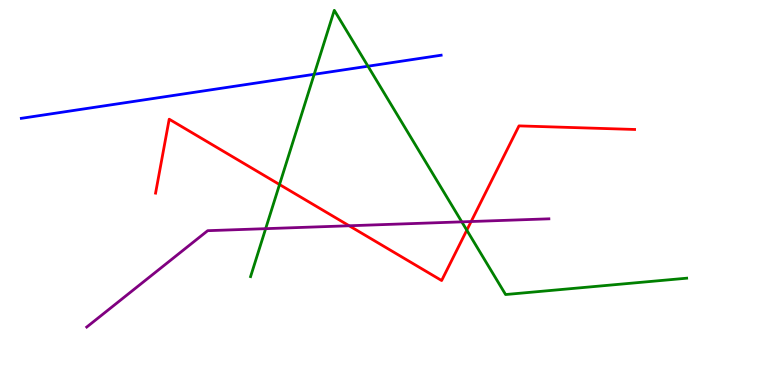[{'lines': ['blue', 'red'], 'intersections': []}, {'lines': ['green', 'red'], 'intersections': [{'x': 3.61, 'y': 5.21}, {'x': 6.02, 'y': 4.02}]}, {'lines': ['purple', 'red'], 'intersections': [{'x': 4.51, 'y': 4.14}, {'x': 6.08, 'y': 4.25}]}, {'lines': ['blue', 'green'], 'intersections': [{'x': 4.05, 'y': 8.07}, {'x': 4.75, 'y': 8.28}]}, {'lines': ['blue', 'purple'], 'intersections': []}, {'lines': ['green', 'purple'], 'intersections': [{'x': 3.43, 'y': 4.06}, {'x': 5.96, 'y': 4.24}]}]